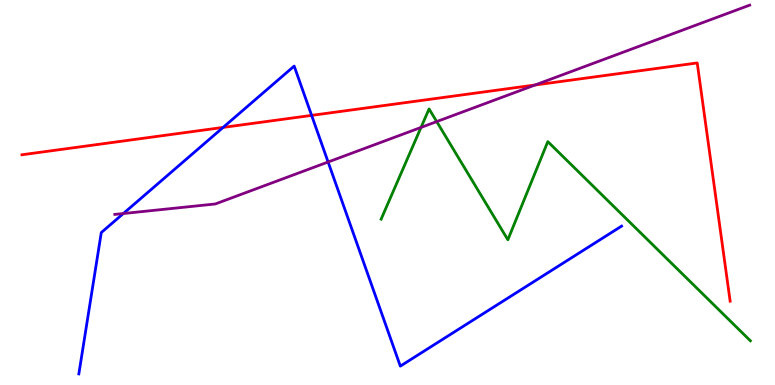[{'lines': ['blue', 'red'], 'intersections': [{'x': 2.88, 'y': 6.69}, {'x': 4.02, 'y': 7.0}]}, {'lines': ['green', 'red'], 'intersections': []}, {'lines': ['purple', 'red'], 'intersections': [{'x': 6.9, 'y': 7.79}]}, {'lines': ['blue', 'green'], 'intersections': []}, {'lines': ['blue', 'purple'], 'intersections': [{'x': 1.59, 'y': 4.45}, {'x': 4.23, 'y': 5.79}]}, {'lines': ['green', 'purple'], 'intersections': [{'x': 5.43, 'y': 6.69}, {'x': 5.63, 'y': 6.84}]}]